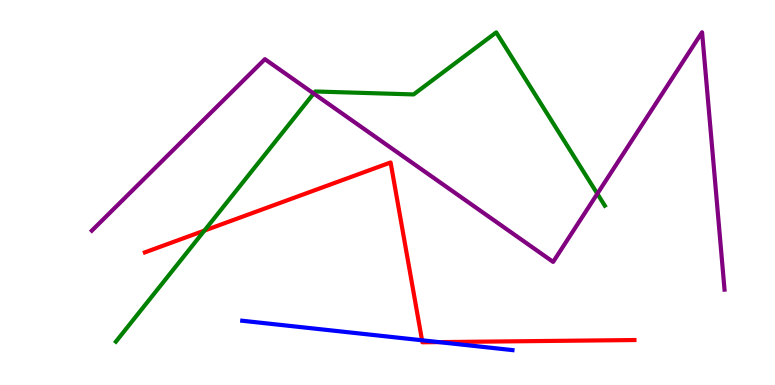[{'lines': ['blue', 'red'], 'intersections': [{'x': 5.45, 'y': 1.16}, {'x': 5.66, 'y': 1.11}]}, {'lines': ['green', 'red'], 'intersections': [{'x': 2.64, 'y': 4.01}]}, {'lines': ['purple', 'red'], 'intersections': []}, {'lines': ['blue', 'green'], 'intersections': []}, {'lines': ['blue', 'purple'], 'intersections': []}, {'lines': ['green', 'purple'], 'intersections': [{'x': 4.05, 'y': 7.57}, {'x': 7.71, 'y': 4.97}]}]